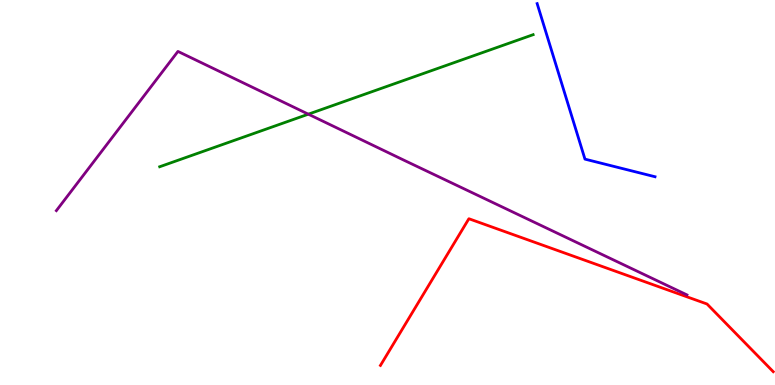[{'lines': ['blue', 'red'], 'intersections': []}, {'lines': ['green', 'red'], 'intersections': []}, {'lines': ['purple', 'red'], 'intersections': []}, {'lines': ['blue', 'green'], 'intersections': []}, {'lines': ['blue', 'purple'], 'intersections': []}, {'lines': ['green', 'purple'], 'intersections': [{'x': 3.98, 'y': 7.03}]}]